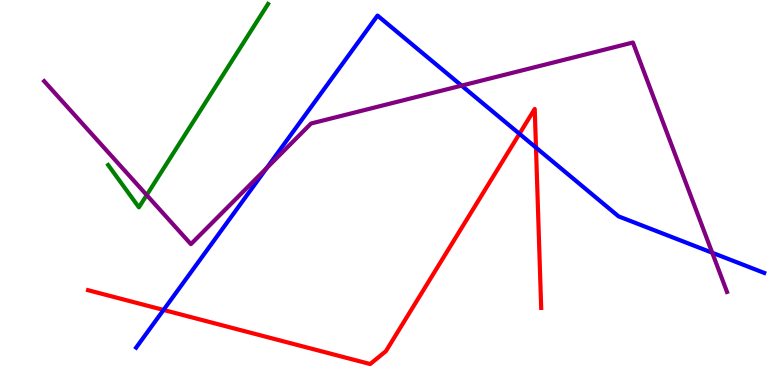[{'lines': ['blue', 'red'], 'intersections': [{'x': 2.11, 'y': 1.95}, {'x': 6.7, 'y': 6.52}, {'x': 6.92, 'y': 6.17}]}, {'lines': ['green', 'red'], 'intersections': []}, {'lines': ['purple', 'red'], 'intersections': []}, {'lines': ['blue', 'green'], 'intersections': []}, {'lines': ['blue', 'purple'], 'intersections': [{'x': 3.44, 'y': 5.63}, {'x': 5.96, 'y': 7.78}, {'x': 9.19, 'y': 3.44}]}, {'lines': ['green', 'purple'], 'intersections': [{'x': 1.89, 'y': 4.93}]}]